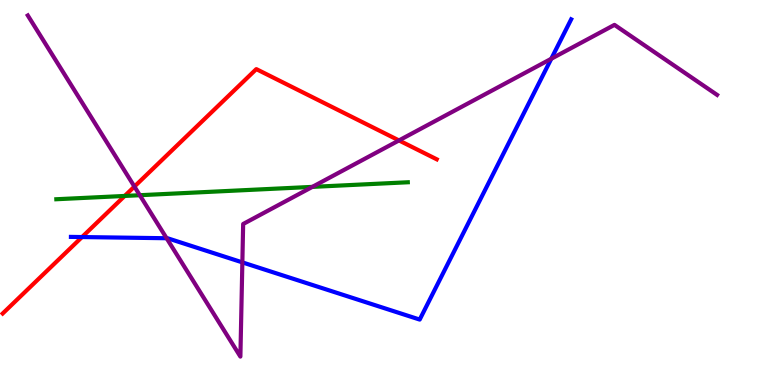[{'lines': ['blue', 'red'], 'intersections': [{'x': 1.06, 'y': 3.84}]}, {'lines': ['green', 'red'], 'intersections': [{'x': 1.61, 'y': 4.91}]}, {'lines': ['purple', 'red'], 'intersections': [{'x': 1.73, 'y': 5.15}, {'x': 5.15, 'y': 6.35}]}, {'lines': ['blue', 'green'], 'intersections': []}, {'lines': ['blue', 'purple'], 'intersections': [{'x': 2.15, 'y': 3.81}, {'x': 3.13, 'y': 3.18}, {'x': 7.11, 'y': 8.47}]}, {'lines': ['green', 'purple'], 'intersections': [{'x': 1.8, 'y': 4.93}, {'x': 4.03, 'y': 5.15}]}]